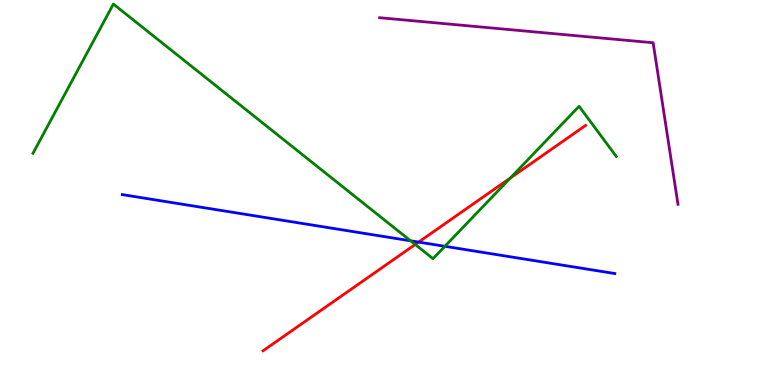[{'lines': ['blue', 'red'], 'intersections': [{'x': 5.4, 'y': 3.71}]}, {'lines': ['green', 'red'], 'intersections': [{'x': 5.36, 'y': 3.65}, {'x': 6.59, 'y': 5.38}]}, {'lines': ['purple', 'red'], 'intersections': []}, {'lines': ['blue', 'green'], 'intersections': [{'x': 5.3, 'y': 3.75}, {'x': 5.74, 'y': 3.6}]}, {'lines': ['blue', 'purple'], 'intersections': []}, {'lines': ['green', 'purple'], 'intersections': []}]